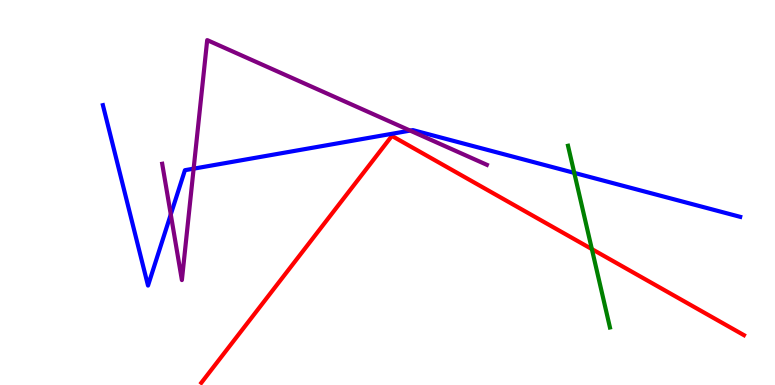[{'lines': ['blue', 'red'], 'intersections': []}, {'lines': ['green', 'red'], 'intersections': [{'x': 7.64, 'y': 3.53}]}, {'lines': ['purple', 'red'], 'intersections': []}, {'lines': ['blue', 'green'], 'intersections': [{'x': 7.41, 'y': 5.51}]}, {'lines': ['blue', 'purple'], 'intersections': [{'x': 2.2, 'y': 4.43}, {'x': 2.5, 'y': 5.62}, {'x': 5.29, 'y': 6.61}]}, {'lines': ['green', 'purple'], 'intersections': []}]